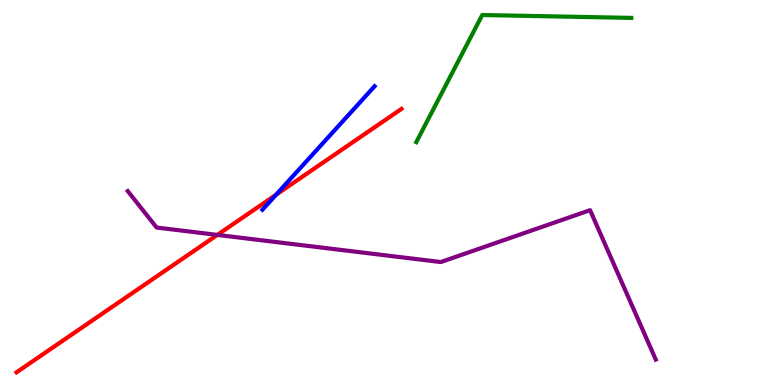[{'lines': ['blue', 'red'], 'intersections': [{'x': 3.56, 'y': 4.94}]}, {'lines': ['green', 'red'], 'intersections': []}, {'lines': ['purple', 'red'], 'intersections': [{'x': 2.8, 'y': 3.9}]}, {'lines': ['blue', 'green'], 'intersections': []}, {'lines': ['blue', 'purple'], 'intersections': []}, {'lines': ['green', 'purple'], 'intersections': []}]